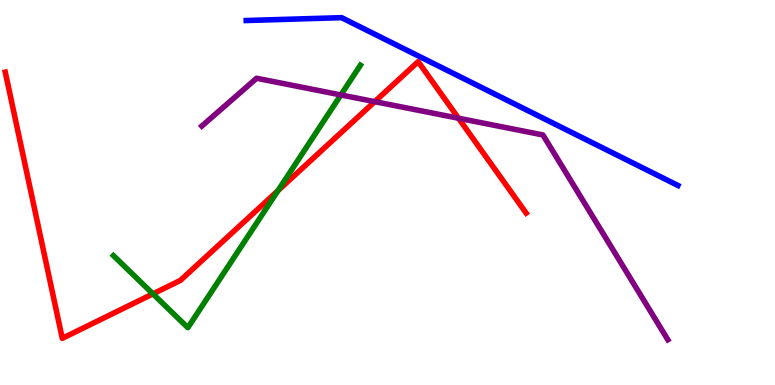[{'lines': ['blue', 'red'], 'intersections': []}, {'lines': ['green', 'red'], 'intersections': [{'x': 1.97, 'y': 2.37}, {'x': 3.59, 'y': 5.05}]}, {'lines': ['purple', 'red'], 'intersections': [{'x': 4.84, 'y': 7.36}, {'x': 5.92, 'y': 6.93}]}, {'lines': ['blue', 'green'], 'intersections': []}, {'lines': ['blue', 'purple'], 'intersections': []}, {'lines': ['green', 'purple'], 'intersections': [{'x': 4.4, 'y': 7.53}]}]